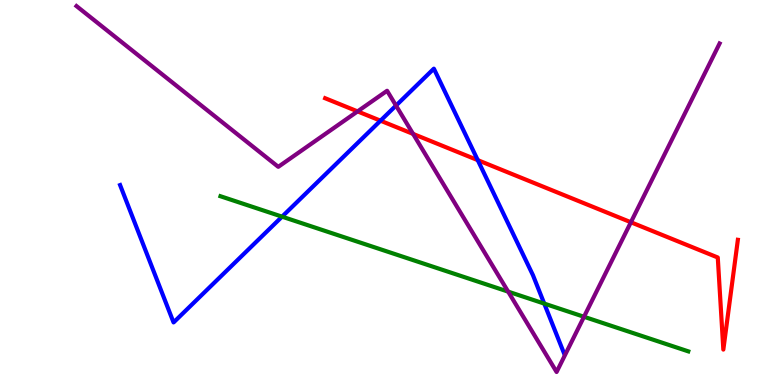[{'lines': ['blue', 'red'], 'intersections': [{'x': 4.91, 'y': 6.87}, {'x': 6.16, 'y': 5.84}]}, {'lines': ['green', 'red'], 'intersections': []}, {'lines': ['purple', 'red'], 'intersections': [{'x': 4.61, 'y': 7.11}, {'x': 5.33, 'y': 6.52}, {'x': 8.14, 'y': 4.23}]}, {'lines': ['blue', 'green'], 'intersections': [{'x': 3.64, 'y': 4.37}, {'x': 7.02, 'y': 2.11}]}, {'lines': ['blue', 'purple'], 'intersections': [{'x': 5.11, 'y': 7.26}]}, {'lines': ['green', 'purple'], 'intersections': [{'x': 6.56, 'y': 2.43}, {'x': 7.54, 'y': 1.77}]}]